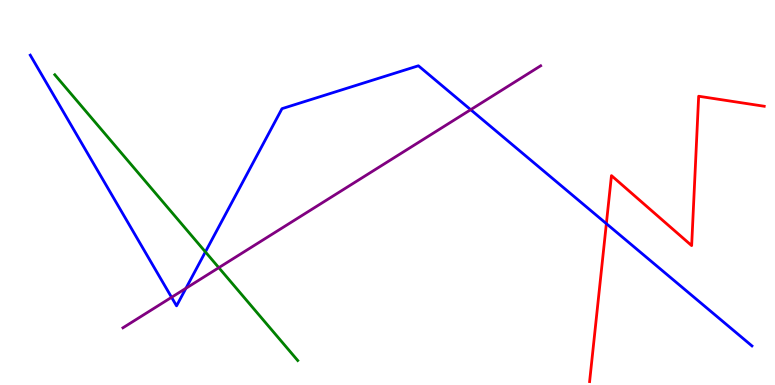[{'lines': ['blue', 'red'], 'intersections': [{'x': 7.82, 'y': 4.19}]}, {'lines': ['green', 'red'], 'intersections': []}, {'lines': ['purple', 'red'], 'intersections': []}, {'lines': ['blue', 'green'], 'intersections': [{'x': 2.65, 'y': 3.46}]}, {'lines': ['blue', 'purple'], 'intersections': [{'x': 2.21, 'y': 2.28}, {'x': 2.4, 'y': 2.51}, {'x': 6.07, 'y': 7.15}]}, {'lines': ['green', 'purple'], 'intersections': [{'x': 2.82, 'y': 3.05}]}]